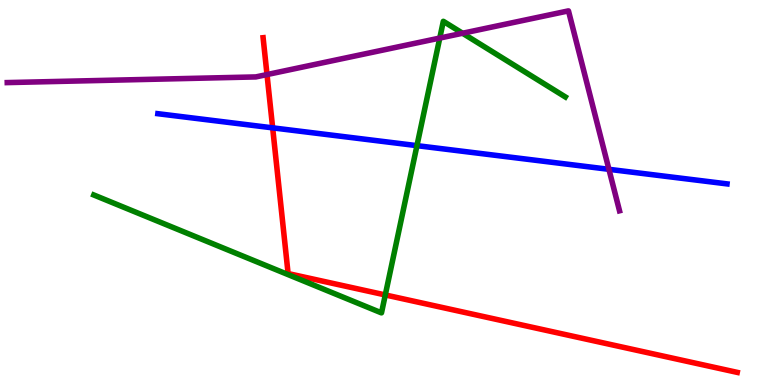[{'lines': ['blue', 'red'], 'intersections': [{'x': 3.52, 'y': 6.68}]}, {'lines': ['green', 'red'], 'intersections': [{'x': 4.97, 'y': 2.34}]}, {'lines': ['purple', 'red'], 'intersections': [{'x': 3.45, 'y': 8.06}]}, {'lines': ['blue', 'green'], 'intersections': [{'x': 5.38, 'y': 6.22}]}, {'lines': ['blue', 'purple'], 'intersections': [{'x': 7.86, 'y': 5.6}]}, {'lines': ['green', 'purple'], 'intersections': [{'x': 5.67, 'y': 9.01}, {'x': 5.97, 'y': 9.14}]}]